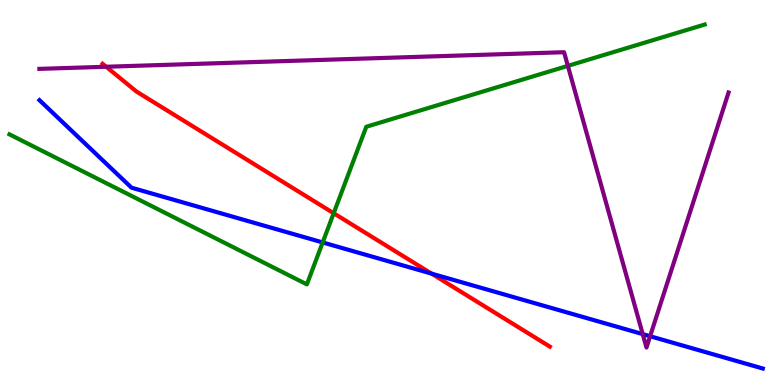[{'lines': ['blue', 'red'], 'intersections': [{'x': 5.57, 'y': 2.89}]}, {'lines': ['green', 'red'], 'intersections': [{'x': 4.31, 'y': 4.46}]}, {'lines': ['purple', 'red'], 'intersections': [{'x': 1.37, 'y': 8.27}]}, {'lines': ['blue', 'green'], 'intersections': [{'x': 4.16, 'y': 3.7}]}, {'lines': ['blue', 'purple'], 'intersections': [{'x': 8.29, 'y': 1.32}, {'x': 8.39, 'y': 1.27}]}, {'lines': ['green', 'purple'], 'intersections': [{'x': 7.33, 'y': 8.29}]}]